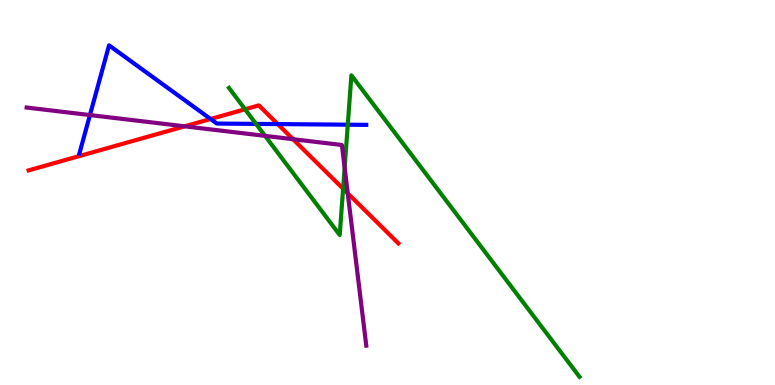[{'lines': ['blue', 'red'], 'intersections': [{'x': 2.72, 'y': 6.91}, {'x': 3.58, 'y': 6.78}]}, {'lines': ['green', 'red'], 'intersections': [{'x': 3.16, 'y': 7.16}, {'x': 4.43, 'y': 5.1}]}, {'lines': ['purple', 'red'], 'intersections': [{'x': 2.38, 'y': 6.72}, {'x': 3.78, 'y': 6.38}, {'x': 4.49, 'y': 4.98}]}, {'lines': ['blue', 'green'], 'intersections': [{'x': 3.3, 'y': 6.78}, {'x': 4.49, 'y': 6.76}]}, {'lines': ['blue', 'purple'], 'intersections': [{'x': 1.16, 'y': 7.01}]}, {'lines': ['green', 'purple'], 'intersections': [{'x': 3.42, 'y': 6.47}, {'x': 4.45, 'y': 5.65}]}]